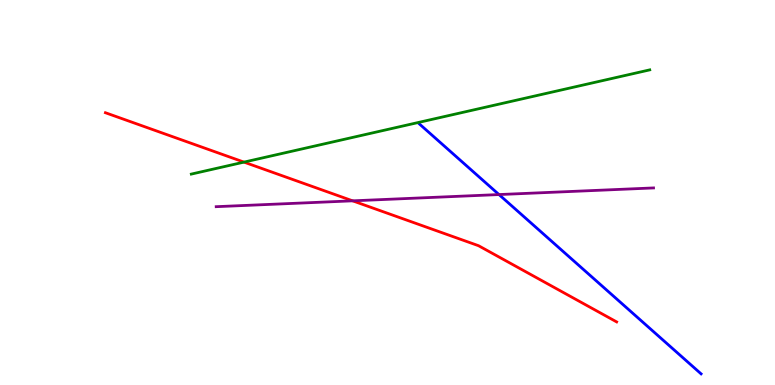[{'lines': ['blue', 'red'], 'intersections': []}, {'lines': ['green', 'red'], 'intersections': [{'x': 3.15, 'y': 5.79}]}, {'lines': ['purple', 'red'], 'intersections': [{'x': 4.55, 'y': 4.78}]}, {'lines': ['blue', 'green'], 'intersections': []}, {'lines': ['blue', 'purple'], 'intersections': [{'x': 6.44, 'y': 4.95}]}, {'lines': ['green', 'purple'], 'intersections': []}]